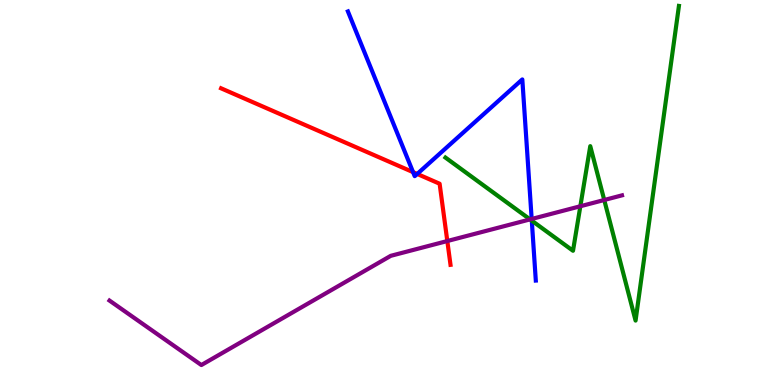[{'lines': ['blue', 'red'], 'intersections': [{'x': 5.33, 'y': 5.53}, {'x': 5.38, 'y': 5.48}]}, {'lines': ['green', 'red'], 'intersections': []}, {'lines': ['purple', 'red'], 'intersections': [{'x': 5.77, 'y': 3.74}]}, {'lines': ['blue', 'green'], 'intersections': [{'x': 6.86, 'y': 4.27}]}, {'lines': ['blue', 'purple'], 'intersections': [{'x': 6.86, 'y': 4.31}]}, {'lines': ['green', 'purple'], 'intersections': [{'x': 6.84, 'y': 4.3}, {'x': 7.49, 'y': 4.64}, {'x': 7.8, 'y': 4.81}]}]